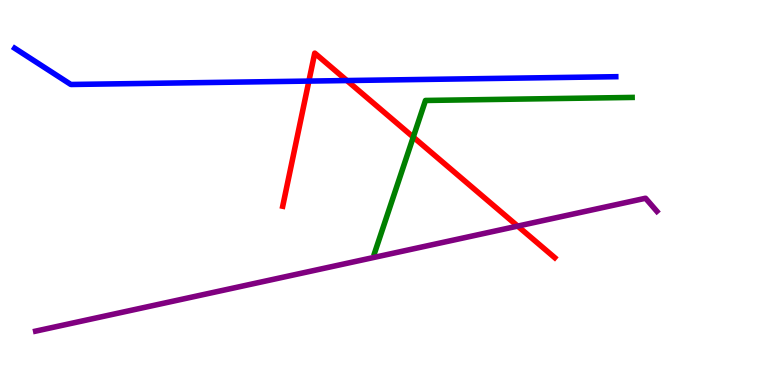[{'lines': ['blue', 'red'], 'intersections': [{'x': 3.99, 'y': 7.89}, {'x': 4.48, 'y': 7.91}]}, {'lines': ['green', 'red'], 'intersections': [{'x': 5.33, 'y': 6.44}]}, {'lines': ['purple', 'red'], 'intersections': [{'x': 6.68, 'y': 4.13}]}, {'lines': ['blue', 'green'], 'intersections': []}, {'lines': ['blue', 'purple'], 'intersections': []}, {'lines': ['green', 'purple'], 'intersections': []}]